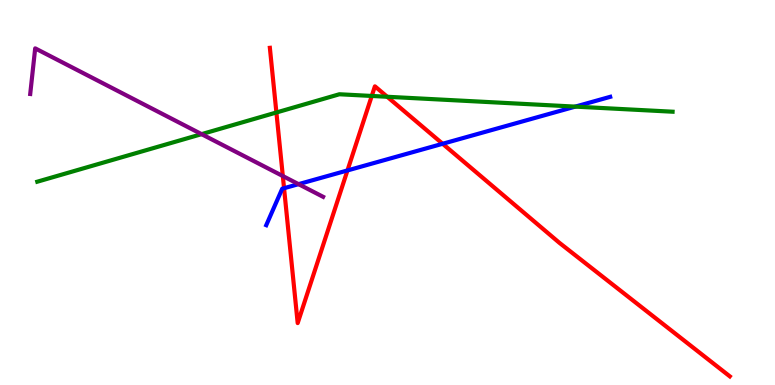[{'lines': ['blue', 'red'], 'intersections': [{'x': 3.67, 'y': 5.11}, {'x': 4.48, 'y': 5.57}, {'x': 5.71, 'y': 6.27}]}, {'lines': ['green', 'red'], 'intersections': [{'x': 3.57, 'y': 7.08}, {'x': 4.8, 'y': 7.51}, {'x': 5.0, 'y': 7.49}]}, {'lines': ['purple', 'red'], 'intersections': [{'x': 3.65, 'y': 5.43}]}, {'lines': ['blue', 'green'], 'intersections': [{'x': 7.42, 'y': 7.23}]}, {'lines': ['blue', 'purple'], 'intersections': [{'x': 3.85, 'y': 5.22}]}, {'lines': ['green', 'purple'], 'intersections': [{'x': 2.6, 'y': 6.52}]}]